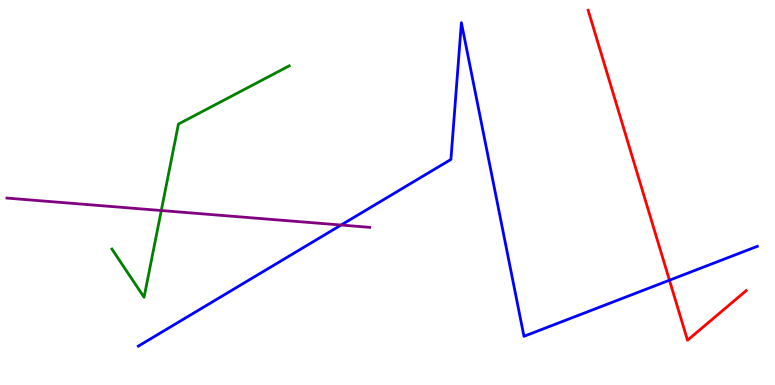[{'lines': ['blue', 'red'], 'intersections': [{'x': 8.64, 'y': 2.72}]}, {'lines': ['green', 'red'], 'intersections': []}, {'lines': ['purple', 'red'], 'intersections': []}, {'lines': ['blue', 'green'], 'intersections': []}, {'lines': ['blue', 'purple'], 'intersections': [{'x': 4.4, 'y': 4.15}]}, {'lines': ['green', 'purple'], 'intersections': [{'x': 2.08, 'y': 4.53}]}]